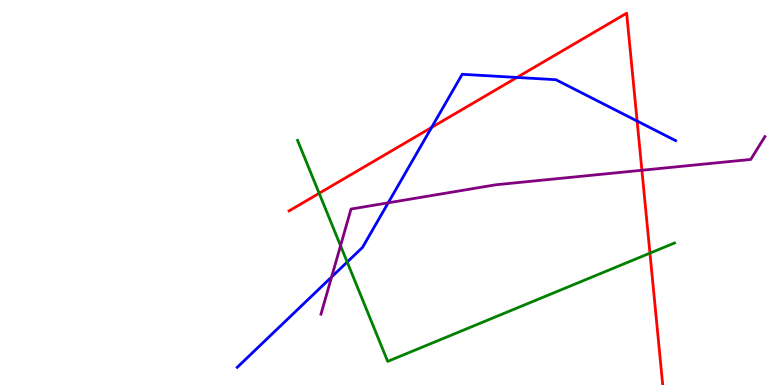[{'lines': ['blue', 'red'], 'intersections': [{'x': 5.57, 'y': 6.69}, {'x': 6.67, 'y': 7.99}, {'x': 8.22, 'y': 6.86}]}, {'lines': ['green', 'red'], 'intersections': [{'x': 4.12, 'y': 4.98}, {'x': 8.39, 'y': 3.42}]}, {'lines': ['purple', 'red'], 'intersections': [{'x': 8.28, 'y': 5.58}]}, {'lines': ['blue', 'green'], 'intersections': [{'x': 4.48, 'y': 3.19}]}, {'lines': ['blue', 'purple'], 'intersections': [{'x': 4.28, 'y': 2.81}, {'x': 5.01, 'y': 4.73}]}, {'lines': ['green', 'purple'], 'intersections': [{'x': 4.39, 'y': 3.62}]}]